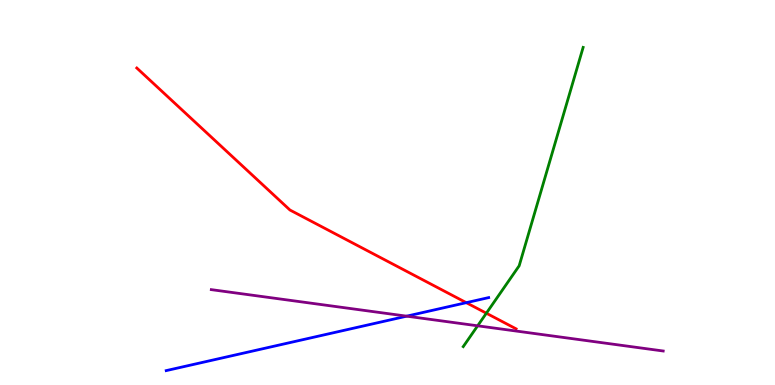[{'lines': ['blue', 'red'], 'intersections': [{'x': 6.02, 'y': 2.14}]}, {'lines': ['green', 'red'], 'intersections': [{'x': 6.28, 'y': 1.86}]}, {'lines': ['purple', 'red'], 'intersections': []}, {'lines': ['blue', 'green'], 'intersections': []}, {'lines': ['blue', 'purple'], 'intersections': [{'x': 5.25, 'y': 1.79}]}, {'lines': ['green', 'purple'], 'intersections': [{'x': 6.16, 'y': 1.54}]}]